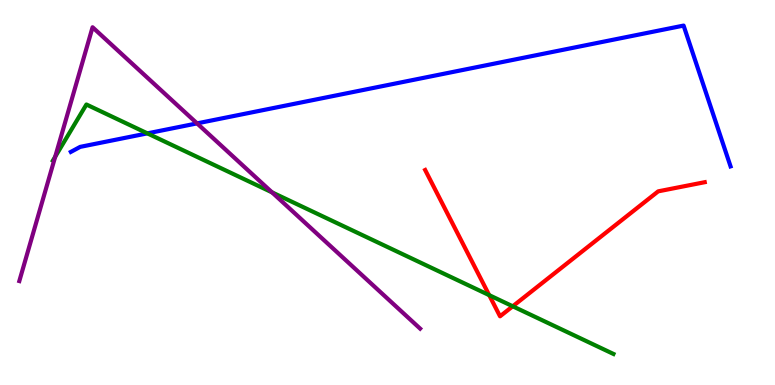[{'lines': ['blue', 'red'], 'intersections': []}, {'lines': ['green', 'red'], 'intersections': [{'x': 6.31, 'y': 2.33}, {'x': 6.62, 'y': 2.04}]}, {'lines': ['purple', 'red'], 'intersections': []}, {'lines': ['blue', 'green'], 'intersections': [{'x': 1.9, 'y': 6.54}]}, {'lines': ['blue', 'purple'], 'intersections': [{'x': 2.54, 'y': 6.8}]}, {'lines': ['green', 'purple'], 'intersections': [{'x': 0.712, 'y': 5.93}, {'x': 3.51, 'y': 5.0}]}]